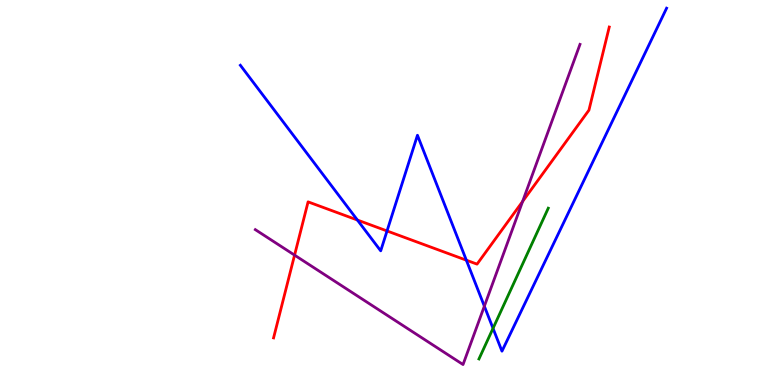[{'lines': ['blue', 'red'], 'intersections': [{'x': 4.61, 'y': 4.28}, {'x': 4.99, 'y': 4.0}, {'x': 6.02, 'y': 3.24}]}, {'lines': ['green', 'red'], 'intersections': []}, {'lines': ['purple', 'red'], 'intersections': [{'x': 3.8, 'y': 3.37}, {'x': 6.74, 'y': 4.77}]}, {'lines': ['blue', 'green'], 'intersections': [{'x': 6.36, 'y': 1.47}]}, {'lines': ['blue', 'purple'], 'intersections': [{'x': 6.25, 'y': 2.05}]}, {'lines': ['green', 'purple'], 'intersections': []}]